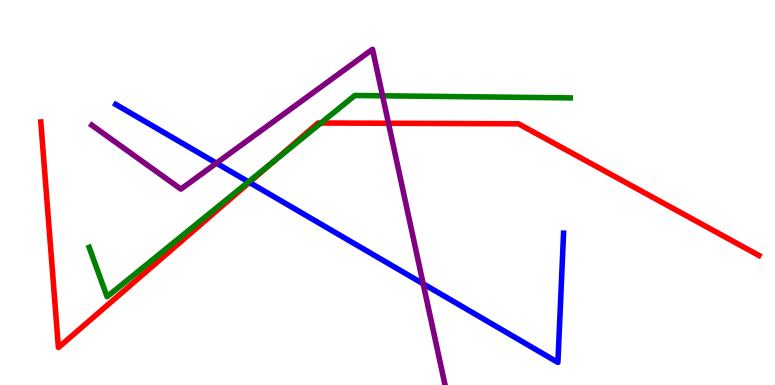[{'lines': ['blue', 'red'], 'intersections': [{'x': 3.22, 'y': 5.26}]}, {'lines': ['green', 'red'], 'intersections': [{'x': 3.53, 'y': 5.8}, {'x': 4.14, 'y': 6.81}]}, {'lines': ['purple', 'red'], 'intersections': [{'x': 5.01, 'y': 6.8}]}, {'lines': ['blue', 'green'], 'intersections': [{'x': 3.21, 'y': 5.28}]}, {'lines': ['blue', 'purple'], 'intersections': [{'x': 2.79, 'y': 5.76}, {'x': 5.46, 'y': 2.63}]}, {'lines': ['green', 'purple'], 'intersections': [{'x': 4.94, 'y': 7.51}]}]